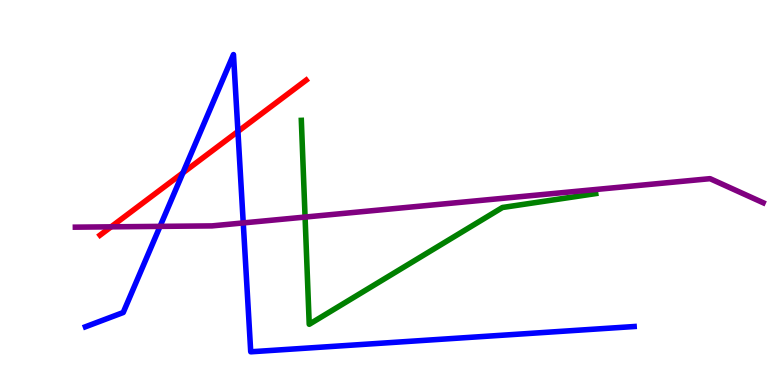[{'lines': ['blue', 'red'], 'intersections': [{'x': 2.36, 'y': 5.51}, {'x': 3.07, 'y': 6.59}]}, {'lines': ['green', 'red'], 'intersections': []}, {'lines': ['purple', 'red'], 'intersections': [{'x': 1.43, 'y': 4.11}]}, {'lines': ['blue', 'green'], 'intersections': []}, {'lines': ['blue', 'purple'], 'intersections': [{'x': 2.06, 'y': 4.12}, {'x': 3.14, 'y': 4.21}]}, {'lines': ['green', 'purple'], 'intersections': [{'x': 3.94, 'y': 4.36}]}]